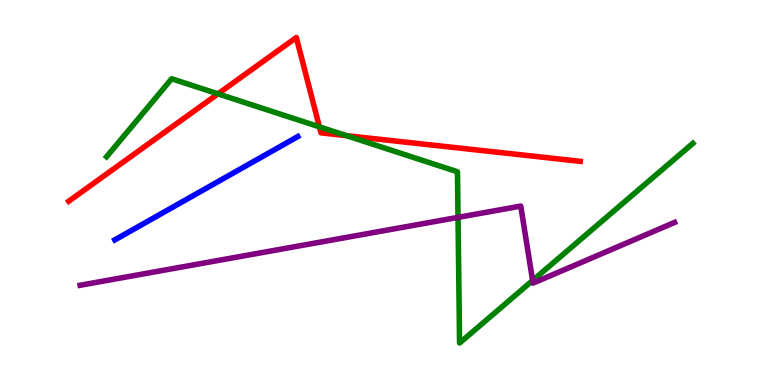[{'lines': ['blue', 'red'], 'intersections': []}, {'lines': ['green', 'red'], 'intersections': [{'x': 2.81, 'y': 7.56}, {'x': 4.12, 'y': 6.71}, {'x': 4.47, 'y': 6.48}]}, {'lines': ['purple', 'red'], 'intersections': []}, {'lines': ['blue', 'green'], 'intersections': []}, {'lines': ['blue', 'purple'], 'intersections': []}, {'lines': ['green', 'purple'], 'intersections': [{'x': 5.91, 'y': 4.35}, {'x': 6.87, 'y': 2.71}]}]